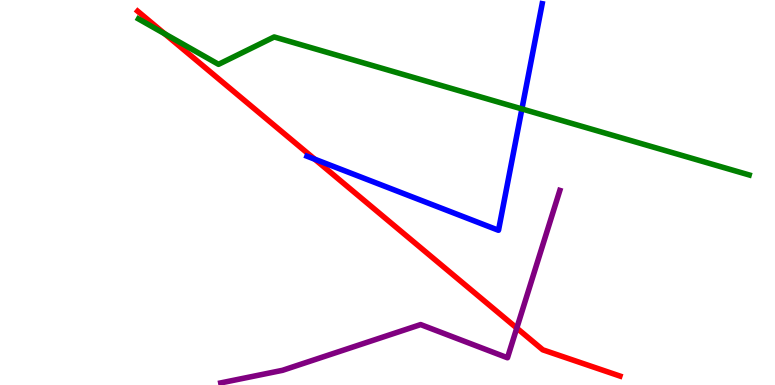[{'lines': ['blue', 'red'], 'intersections': [{'x': 4.06, 'y': 5.87}]}, {'lines': ['green', 'red'], 'intersections': [{'x': 2.12, 'y': 9.12}]}, {'lines': ['purple', 'red'], 'intersections': [{'x': 6.67, 'y': 1.48}]}, {'lines': ['blue', 'green'], 'intersections': [{'x': 6.73, 'y': 7.17}]}, {'lines': ['blue', 'purple'], 'intersections': []}, {'lines': ['green', 'purple'], 'intersections': []}]